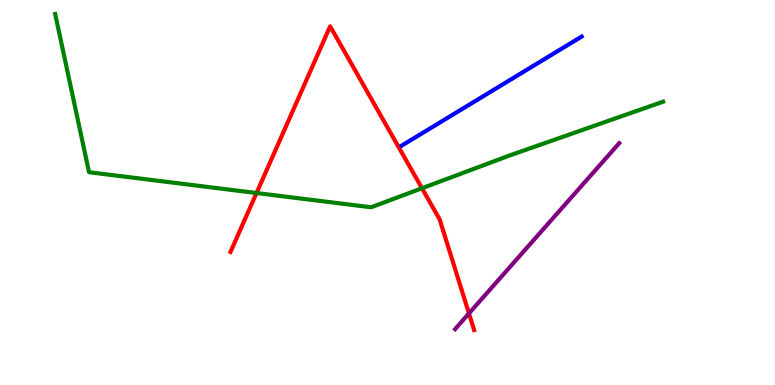[{'lines': ['blue', 'red'], 'intersections': []}, {'lines': ['green', 'red'], 'intersections': [{'x': 3.31, 'y': 4.99}, {'x': 5.44, 'y': 5.11}]}, {'lines': ['purple', 'red'], 'intersections': [{'x': 6.05, 'y': 1.86}]}, {'lines': ['blue', 'green'], 'intersections': []}, {'lines': ['blue', 'purple'], 'intersections': []}, {'lines': ['green', 'purple'], 'intersections': []}]